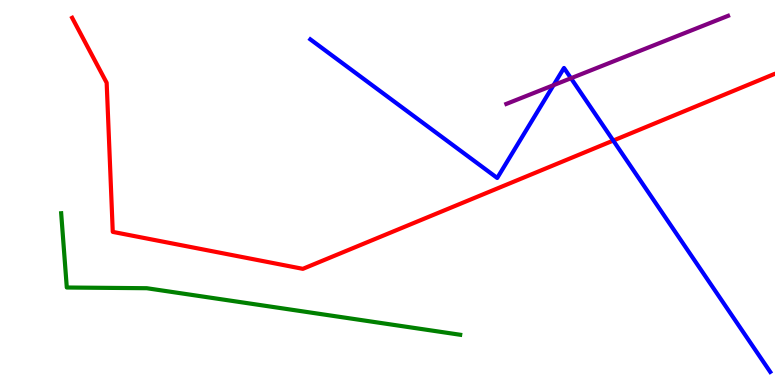[{'lines': ['blue', 'red'], 'intersections': [{'x': 7.91, 'y': 6.35}]}, {'lines': ['green', 'red'], 'intersections': []}, {'lines': ['purple', 'red'], 'intersections': []}, {'lines': ['blue', 'green'], 'intersections': []}, {'lines': ['blue', 'purple'], 'intersections': [{'x': 7.14, 'y': 7.79}, {'x': 7.37, 'y': 7.97}]}, {'lines': ['green', 'purple'], 'intersections': []}]